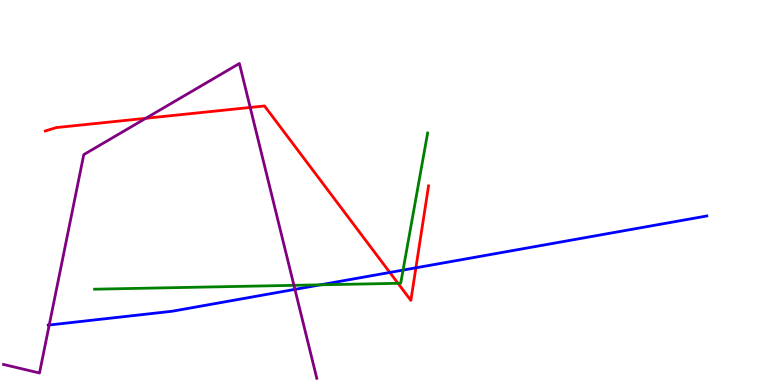[{'lines': ['blue', 'red'], 'intersections': [{'x': 5.03, 'y': 2.92}, {'x': 5.37, 'y': 3.04}]}, {'lines': ['green', 'red'], 'intersections': [{'x': 5.14, 'y': 2.64}]}, {'lines': ['purple', 'red'], 'intersections': [{'x': 1.88, 'y': 6.93}, {'x': 3.23, 'y': 7.21}]}, {'lines': ['blue', 'green'], 'intersections': [{'x': 4.13, 'y': 2.6}, {'x': 5.2, 'y': 2.98}]}, {'lines': ['blue', 'purple'], 'intersections': [{'x': 0.635, 'y': 1.56}, {'x': 3.81, 'y': 2.48}]}, {'lines': ['green', 'purple'], 'intersections': [{'x': 3.79, 'y': 2.59}]}]